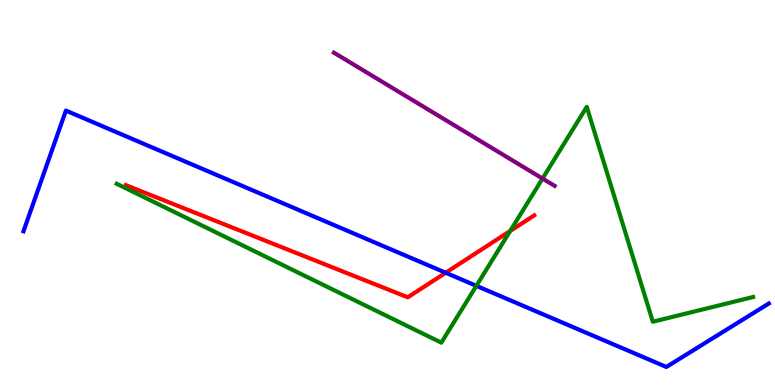[{'lines': ['blue', 'red'], 'intersections': [{'x': 5.75, 'y': 2.92}]}, {'lines': ['green', 'red'], 'intersections': [{'x': 6.58, 'y': 4.0}]}, {'lines': ['purple', 'red'], 'intersections': []}, {'lines': ['blue', 'green'], 'intersections': [{'x': 6.15, 'y': 2.58}]}, {'lines': ['blue', 'purple'], 'intersections': []}, {'lines': ['green', 'purple'], 'intersections': [{'x': 7.0, 'y': 5.36}]}]